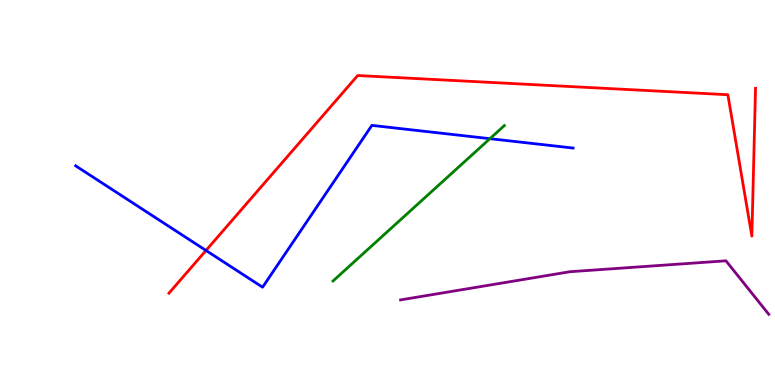[{'lines': ['blue', 'red'], 'intersections': [{'x': 2.66, 'y': 3.49}]}, {'lines': ['green', 'red'], 'intersections': []}, {'lines': ['purple', 'red'], 'intersections': []}, {'lines': ['blue', 'green'], 'intersections': [{'x': 6.32, 'y': 6.4}]}, {'lines': ['blue', 'purple'], 'intersections': []}, {'lines': ['green', 'purple'], 'intersections': []}]